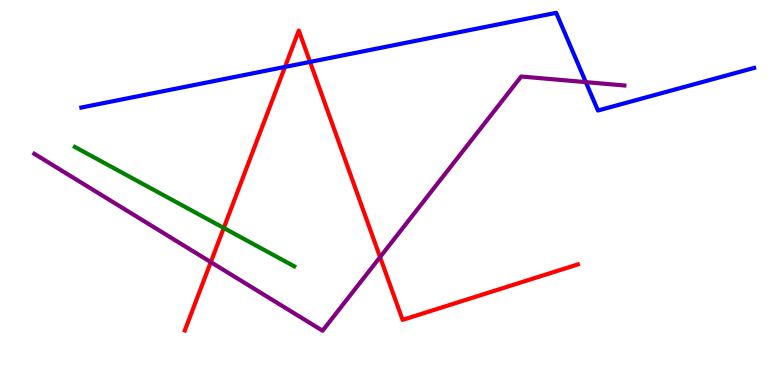[{'lines': ['blue', 'red'], 'intersections': [{'x': 3.68, 'y': 8.26}, {'x': 4.0, 'y': 8.39}]}, {'lines': ['green', 'red'], 'intersections': [{'x': 2.89, 'y': 4.08}]}, {'lines': ['purple', 'red'], 'intersections': [{'x': 2.72, 'y': 3.19}, {'x': 4.9, 'y': 3.32}]}, {'lines': ['blue', 'green'], 'intersections': []}, {'lines': ['blue', 'purple'], 'intersections': [{'x': 7.56, 'y': 7.87}]}, {'lines': ['green', 'purple'], 'intersections': []}]